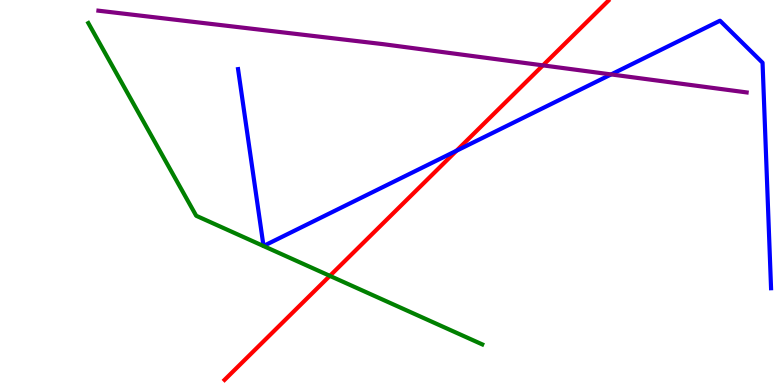[{'lines': ['blue', 'red'], 'intersections': [{'x': 5.89, 'y': 6.08}]}, {'lines': ['green', 'red'], 'intersections': [{'x': 4.26, 'y': 2.83}]}, {'lines': ['purple', 'red'], 'intersections': [{'x': 7.01, 'y': 8.3}]}, {'lines': ['blue', 'green'], 'intersections': []}, {'lines': ['blue', 'purple'], 'intersections': [{'x': 7.89, 'y': 8.07}]}, {'lines': ['green', 'purple'], 'intersections': []}]